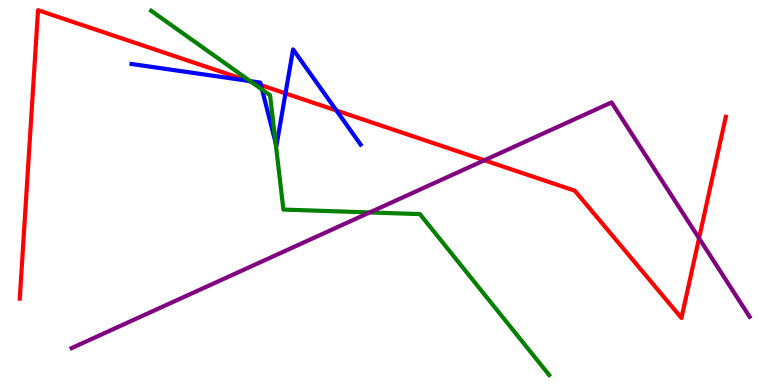[{'lines': ['blue', 'red'], 'intersections': [{'x': 3.2, 'y': 7.9}, {'x': 3.37, 'y': 7.79}, {'x': 3.68, 'y': 7.57}, {'x': 4.34, 'y': 7.13}]}, {'lines': ['green', 'red'], 'intersections': [{'x': 3.24, 'y': 7.87}]}, {'lines': ['purple', 'red'], 'intersections': [{'x': 6.25, 'y': 5.84}, {'x': 9.02, 'y': 3.81}]}, {'lines': ['blue', 'green'], 'intersections': [{'x': 3.23, 'y': 7.89}, {'x': 3.38, 'y': 7.67}, {'x': 3.56, 'y': 6.29}]}, {'lines': ['blue', 'purple'], 'intersections': []}, {'lines': ['green', 'purple'], 'intersections': [{'x': 4.77, 'y': 4.48}]}]